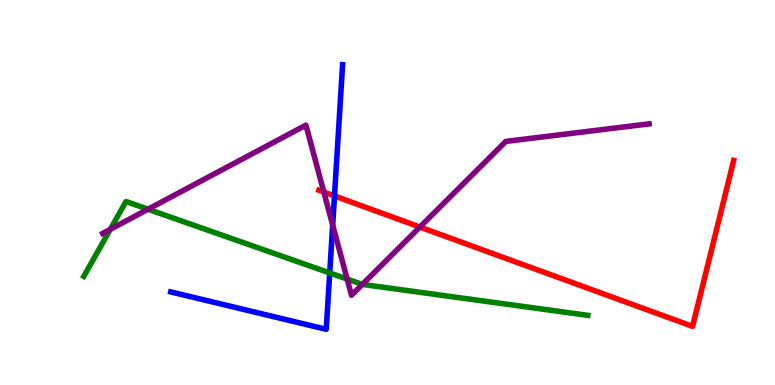[{'lines': ['blue', 'red'], 'intersections': [{'x': 4.32, 'y': 4.91}]}, {'lines': ['green', 'red'], 'intersections': []}, {'lines': ['purple', 'red'], 'intersections': [{'x': 4.18, 'y': 5.01}, {'x': 5.42, 'y': 4.1}]}, {'lines': ['blue', 'green'], 'intersections': [{'x': 4.25, 'y': 2.91}]}, {'lines': ['blue', 'purple'], 'intersections': [{'x': 4.29, 'y': 4.15}]}, {'lines': ['green', 'purple'], 'intersections': [{'x': 1.42, 'y': 4.04}, {'x': 1.91, 'y': 4.57}, {'x': 4.48, 'y': 2.75}, {'x': 4.68, 'y': 2.61}]}]